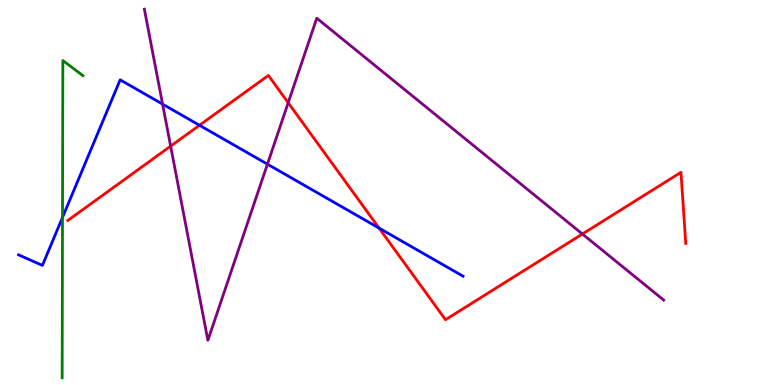[{'lines': ['blue', 'red'], 'intersections': [{'x': 2.57, 'y': 6.75}, {'x': 4.89, 'y': 4.08}]}, {'lines': ['green', 'red'], 'intersections': []}, {'lines': ['purple', 'red'], 'intersections': [{'x': 2.2, 'y': 6.2}, {'x': 3.72, 'y': 7.33}, {'x': 7.51, 'y': 3.92}]}, {'lines': ['blue', 'green'], 'intersections': [{'x': 0.806, 'y': 4.35}]}, {'lines': ['blue', 'purple'], 'intersections': [{'x': 2.1, 'y': 7.3}, {'x': 3.45, 'y': 5.74}]}, {'lines': ['green', 'purple'], 'intersections': []}]